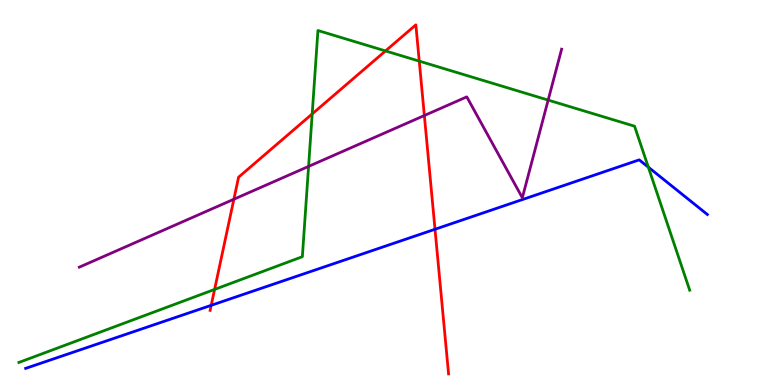[{'lines': ['blue', 'red'], 'intersections': [{'x': 2.73, 'y': 2.07}, {'x': 5.61, 'y': 4.05}]}, {'lines': ['green', 'red'], 'intersections': [{'x': 2.77, 'y': 2.48}, {'x': 4.03, 'y': 7.04}, {'x': 4.97, 'y': 8.68}, {'x': 5.41, 'y': 8.41}]}, {'lines': ['purple', 'red'], 'intersections': [{'x': 3.02, 'y': 4.82}, {'x': 5.48, 'y': 7.0}]}, {'lines': ['blue', 'green'], 'intersections': [{'x': 8.37, 'y': 5.66}]}, {'lines': ['blue', 'purple'], 'intersections': []}, {'lines': ['green', 'purple'], 'intersections': [{'x': 3.98, 'y': 5.68}, {'x': 7.07, 'y': 7.4}]}]